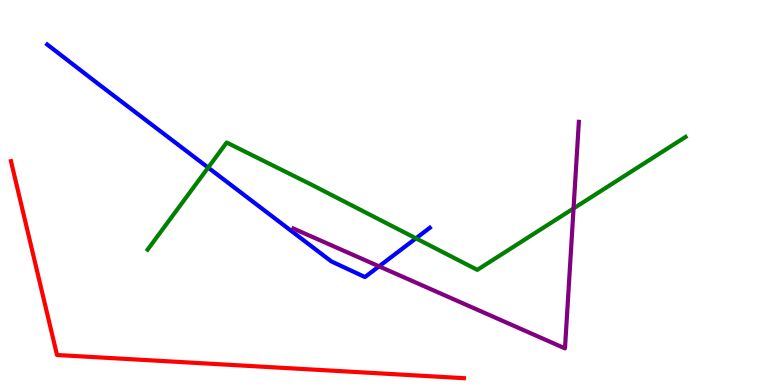[{'lines': ['blue', 'red'], 'intersections': []}, {'lines': ['green', 'red'], 'intersections': []}, {'lines': ['purple', 'red'], 'intersections': []}, {'lines': ['blue', 'green'], 'intersections': [{'x': 2.69, 'y': 5.65}, {'x': 5.37, 'y': 3.81}]}, {'lines': ['blue', 'purple'], 'intersections': [{'x': 4.89, 'y': 3.08}]}, {'lines': ['green', 'purple'], 'intersections': [{'x': 7.4, 'y': 4.59}]}]